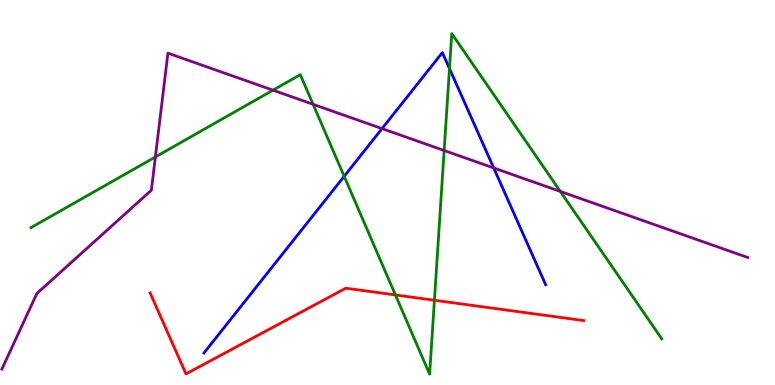[{'lines': ['blue', 'red'], 'intersections': []}, {'lines': ['green', 'red'], 'intersections': [{'x': 5.1, 'y': 2.34}, {'x': 5.61, 'y': 2.2}]}, {'lines': ['purple', 'red'], 'intersections': []}, {'lines': ['blue', 'green'], 'intersections': [{'x': 4.44, 'y': 5.42}, {'x': 5.8, 'y': 8.22}]}, {'lines': ['blue', 'purple'], 'intersections': [{'x': 4.93, 'y': 6.66}, {'x': 6.37, 'y': 5.64}]}, {'lines': ['green', 'purple'], 'intersections': [{'x': 2.0, 'y': 5.92}, {'x': 3.52, 'y': 7.66}, {'x': 4.04, 'y': 7.29}, {'x': 5.73, 'y': 6.09}, {'x': 7.23, 'y': 5.03}]}]